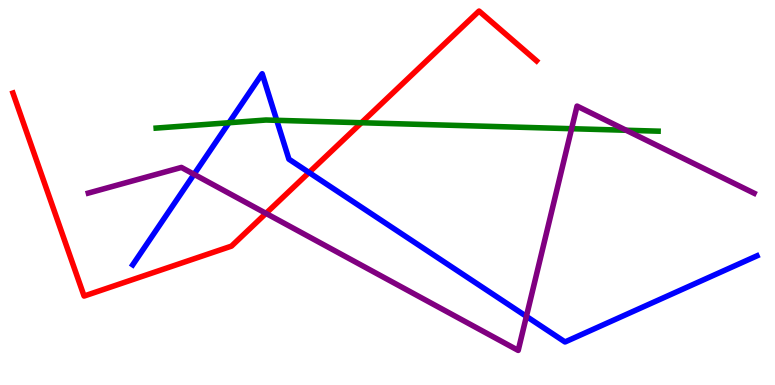[{'lines': ['blue', 'red'], 'intersections': [{'x': 3.99, 'y': 5.52}]}, {'lines': ['green', 'red'], 'intersections': [{'x': 4.66, 'y': 6.81}]}, {'lines': ['purple', 'red'], 'intersections': [{'x': 3.43, 'y': 4.46}]}, {'lines': ['blue', 'green'], 'intersections': [{'x': 2.95, 'y': 6.81}, {'x': 3.57, 'y': 6.87}]}, {'lines': ['blue', 'purple'], 'intersections': [{'x': 2.5, 'y': 5.47}, {'x': 6.79, 'y': 1.78}]}, {'lines': ['green', 'purple'], 'intersections': [{'x': 7.38, 'y': 6.66}, {'x': 8.08, 'y': 6.62}]}]